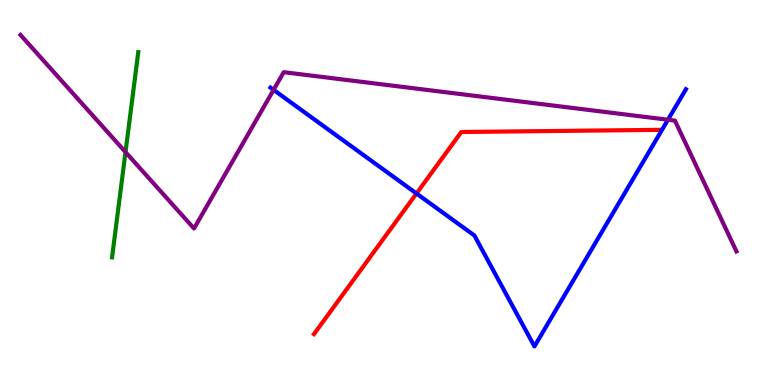[{'lines': ['blue', 'red'], 'intersections': [{'x': 5.37, 'y': 4.97}]}, {'lines': ['green', 'red'], 'intersections': []}, {'lines': ['purple', 'red'], 'intersections': []}, {'lines': ['blue', 'green'], 'intersections': []}, {'lines': ['blue', 'purple'], 'intersections': [{'x': 3.53, 'y': 7.67}, {'x': 8.62, 'y': 6.89}]}, {'lines': ['green', 'purple'], 'intersections': [{'x': 1.62, 'y': 6.05}]}]